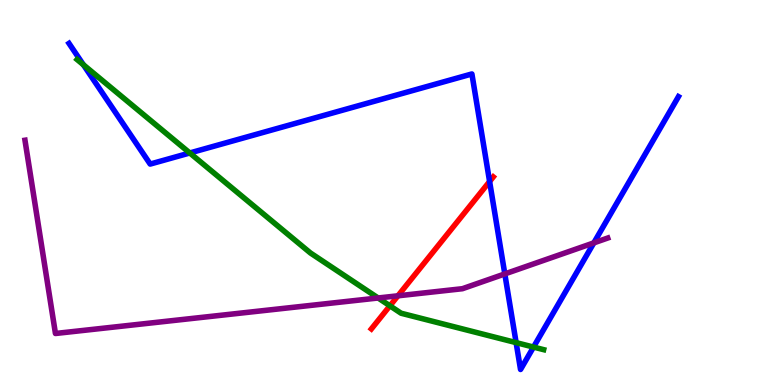[{'lines': ['blue', 'red'], 'intersections': [{'x': 6.32, 'y': 5.29}]}, {'lines': ['green', 'red'], 'intersections': [{'x': 5.03, 'y': 2.06}]}, {'lines': ['purple', 'red'], 'intersections': [{'x': 5.13, 'y': 2.32}]}, {'lines': ['blue', 'green'], 'intersections': [{'x': 1.08, 'y': 8.32}, {'x': 2.45, 'y': 6.03}, {'x': 6.66, 'y': 1.1}, {'x': 6.88, 'y': 0.985}]}, {'lines': ['blue', 'purple'], 'intersections': [{'x': 6.51, 'y': 2.89}, {'x': 7.66, 'y': 3.69}]}, {'lines': ['green', 'purple'], 'intersections': [{'x': 4.88, 'y': 2.26}]}]